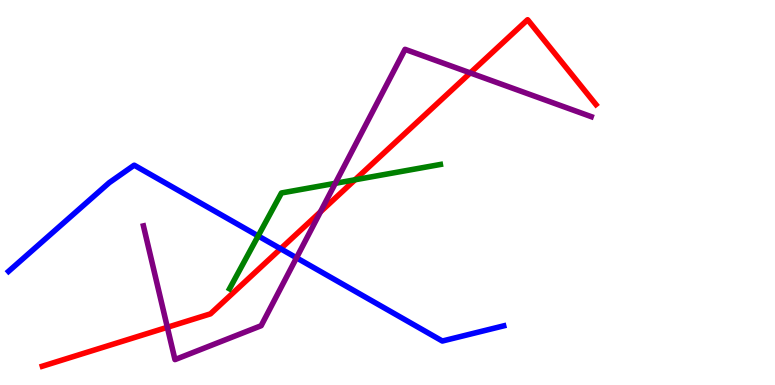[{'lines': ['blue', 'red'], 'intersections': [{'x': 3.62, 'y': 3.54}]}, {'lines': ['green', 'red'], 'intersections': [{'x': 4.58, 'y': 5.33}]}, {'lines': ['purple', 'red'], 'intersections': [{'x': 2.16, 'y': 1.5}, {'x': 4.13, 'y': 4.5}, {'x': 6.07, 'y': 8.11}]}, {'lines': ['blue', 'green'], 'intersections': [{'x': 3.33, 'y': 3.87}]}, {'lines': ['blue', 'purple'], 'intersections': [{'x': 3.83, 'y': 3.3}]}, {'lines': ['green', 'purple'], 'intersections': [{'x': 4.33, 'y': 5.24}]}]